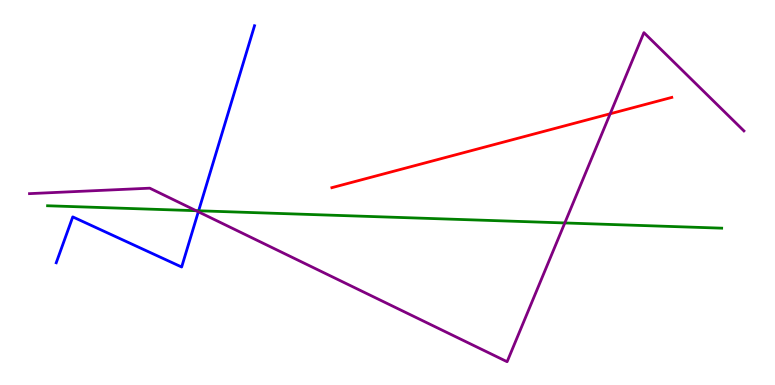[{'lines': ['blue', 'red'], 'intersections': []}, {'lines': ['green', 'red'], 'intersections': []}, {'lines': ['purple', 'red'], 'intersections': [{'x': 7.87, 'y': 7.05}]}, {'lines': ['blue', 'green'], 'intersections': [{'x': 2.56, 'y': 4.53}]}, {'lines': ['blue', 'purple'], 'intersections': [{'x': 2.56, 'y': 4.5}]}, {'lines': ['green', 'purple'], 'intersections': [{'x': 2.53, 'y': 4.53}, {'x': 7.29, 'y': 4.21}]}]